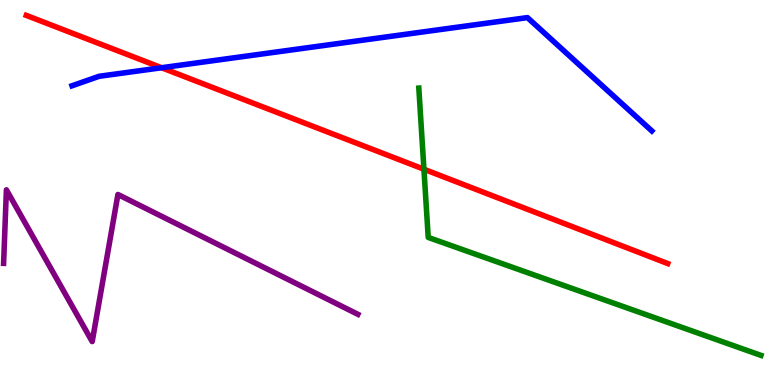[{'lines': ['blue', 'red'], 'intersections': [{'x': 2.08, 'y': 8.24}]}, {'lines': ['green', 'red'], 'intersections': [{'x': 5.47, 'y': 5.6}]}, {'lines': ['purple', 'red'], 'intersections': []}, {'lines': ['blue', 'green'], 'intersections': []}, {'lines': ['blue', 'purple'], 'intersections': []}, {'lines': ['green', 'purple'], 'intersections': []}]